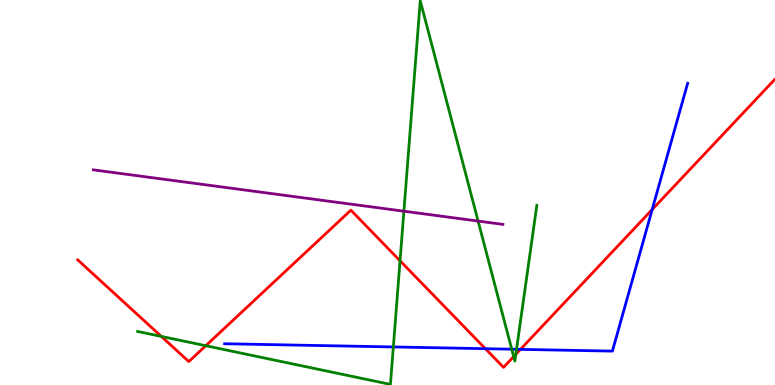[{'lines': ['blue', 'red'], 'intersections': [{'x': 6.26, 'y': 0.943}, {'x': 6.72, 'y': 0.926}, {'x': 8.42, 'y': 4.56}]}, {'lines': ['green', 'red'], 'intersections': [{'x': 2.08, 'y': 1.26}, {'x': 2.66, 'y': 1.02}, {'x': 5.16, 'y': 3.23}, {'x': 6.63, 'y': 0.738}, {'x': 6.66, 'y': 0.798}]}, {'lines': ['purple', 'red'], 'intersections': []}, {'lines': ['blue', 'green'], 'intersections': [{'x': 5.08, 'y': 0.988}, {'x': 6.6, 'y': 0.93}, {'x': 6.66, 'y': 0.927}]}, {'lines': ['blue', 'purple'], 'intersections': []}, {'lines': ['green', 'purple'], 'intersections': [{'x': 5.21, 'y': 4.51}, {'x': 6.17, 'y': 4.26}]}]